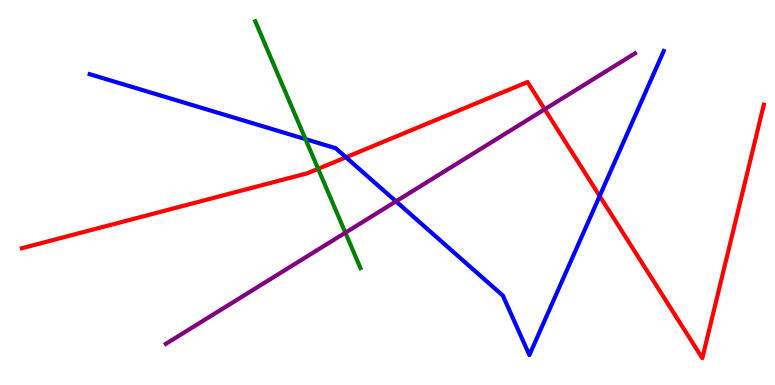[{'lines': ['blue', 'red'], 'intersections': [{'x': 4.46, 'y': 5.91}, {'x': 7.74, 'y': 4.91}]}, {'lines': ['green', 'red'], 'intersections': [{'x': 4.11, 'y': 5.61}]}, {'lines': ['purple', 'red'], 'intersections': [{'x': 7.03, 'y': 7.16}]}, {'lines': ['blue', 'green'], 'intersections': [{'x': 3.94, 'y': 6.39}]}, {'lines': ['blue', 'purple'], 'intersections': [{'x': 5.11, 'y': 4.77}]}, {'lines': ['green', 'purple'], 'intersections': [{'x': 4.46, 'y': 3.96}]}]